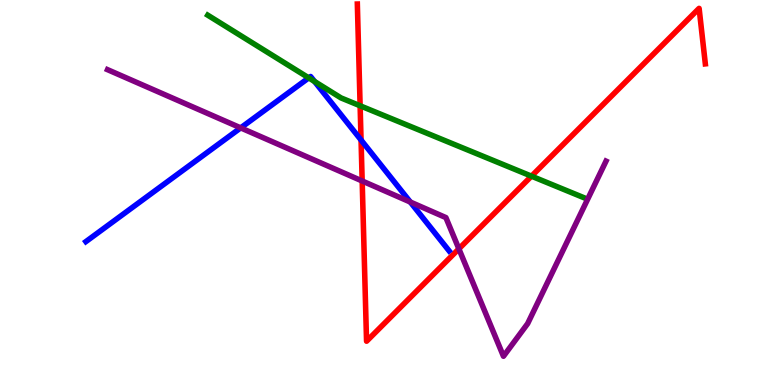[{'lines': ['blue', 'red'], 'intersections': [{'x': 4.66, 'y': 6.36}]}, {'lines': ['green', 'red'], 'intersections': [{'x': 4.65, 'y': 7.25}, {'x': 6.86, 'y': 5.42}]}, {'lines': ['purple', 'red'], 'intersections': [{'x': 4.67, 'y': 5.3}, {'x': 5.92, 'y': 3.54}]}, {'lines': ['blue', 'green'], 'intersections': [{'x': 3.98, 'y': 7.98}, {'x': 4.06, 'y': 7.88}]}, {'lines': ['blue', 'purple'], 'intersections': [{'x': 3.11, 'y': 6.68}, {'x': 5.29, 'y': 4.75}]}, {'lines': ['green', 'purple'], 'intersections': []}]